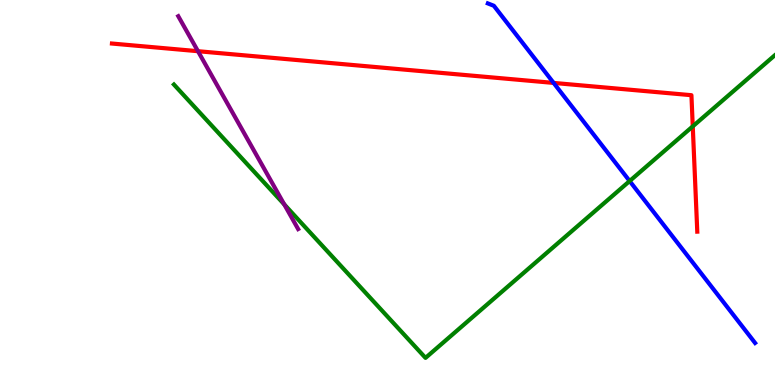[{'lines': ['blue', 'red'], 'intersections': [{'x': 7.14, 'y': 7.85}]}, {'lines': ['green', 'red'], 'intersections': [{'x': 8.94, 'y': 6.72}]}, {'lines': ['purple', 'red'], 'intersections': [{'x': 2.55, 'y': 8.67}]}, {'lines': ['blue', 'green'], 'intersections': [{'x': 8.12, 'y': 5.3}]}, {'lines': ['blue', 'purple'], 'intersections': []}, {'lines': ['green', 'purple'], 'intersections': [{'x': 3.67, 'y': 4.69}]}]